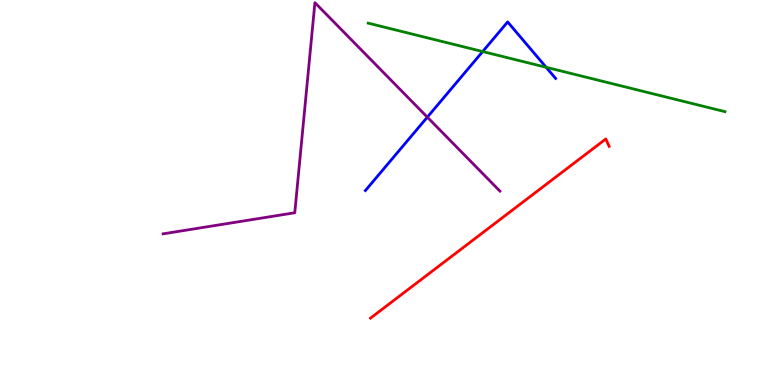[{'lines': ['blue', 'red'], 'intersections': []}, {'lines': ['green', 'red'], 'intersections': []}, {'lines': ['purple', 'red'], 'intersections': []}, {'lines': ['blue', 'green'], 'intersections': [{'x': 6.23, 'y': 8.66}, {'x': 7.05, 'y': 8.25}]}, {'lines': ['blue', 'purple'], 'intersections': [{'x': 5.51, 'y': 6.96}]}, {'lines': ['green', 'purple'], 'intersections': []}]